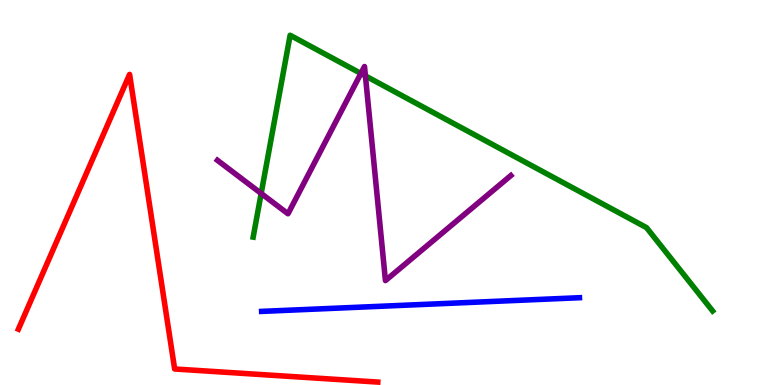[{'lines': ['blue', 'red'], 'intersections': []}, {'lines': ['green', 'red'], 'intersections': []}, {'lines': ['purple', 'red'], 'intersections': []}, {'lines': ['blue', 'green'], 'intersections': []}, {'lines': ['blue', 'purple'], 'intersections': []}, {'lines': ['green', 'purple'], 'intersections': [{'x': 3.37, 'y': 4.98}, {'x': 4.66, 'y': 8.09}, {'x': 4.72, 'y': 8.03}]}]